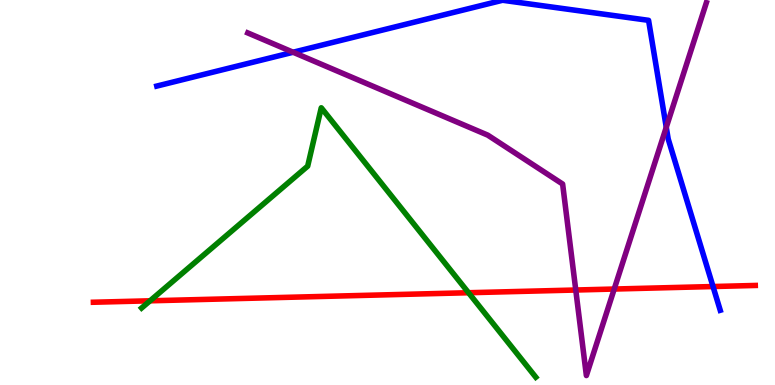[{'lines': ['blue', 'red'], 'intersections': [{'x': 9.2, 'y': 2.56}]}, {'lines': ['green', 'red'], 'intersections': [{'x': 1.94, 'y': 2.19}, {'x': 6.05, 'y': 2.4}]}, {'lines': ['purple', 'red'], 'intersections': [{'x': 7.43, 'y': 2.47}, {'x': 7.93, 'y': 2.49}]}, {'lines': ['blue', 'green'], 'intersections': []}, {'lines': ['blue', 'purple'], 'intersections': [{'x': 3.78, 'y': 8.64}, {'x': 8.6, 'y': 6.69}]}, {'lines': ['green', 'purple'], 'intersections': []}]